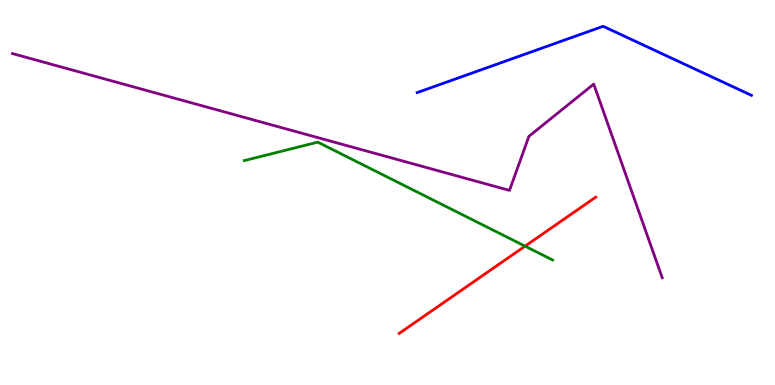[{'lines': ['blue', 'red'], 'intersections': []}, {'lines': ['green', 'red'], 'intersections': [{'x': 6.77, 'y': 3.61}]}, {'lines': ['purple', 'red'], 'intersections': []}, {'lines': ['blue', 'green'], 'intersections': []}, {'lines': ['blue', 'purple'], 'intersections': []}, {'lines': ['green', 'purple'], 'intersections': []}]